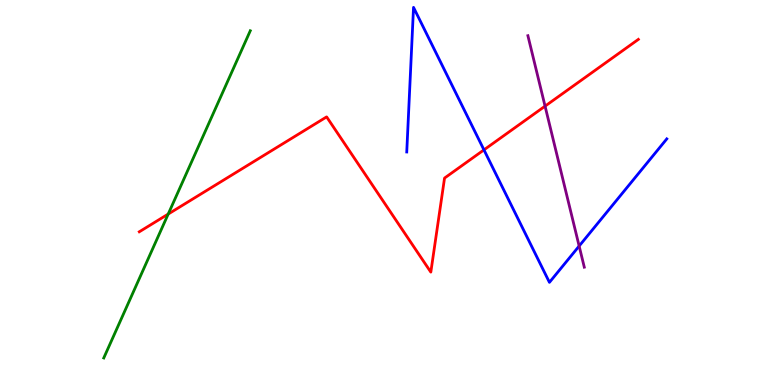[{'lines': ['blue', 'red'], 'intersections': [{'x': 6.24, 'y': 6.11}]}, {'lines': ['green', 'red'], 'intersections': [{'x': 2.17, 'y': 4.44}]}, {'lines': ['purple', 'red'], 'intersections': [{'x': 7.03, 'y': 7.24}]}, {'lines': ['blue', 'green'], 'intersections': []}, {'lines': ['blue', 'purple'], 'intersections': [{'x': 7.47, 'y': 3.61}]}, {'lines': ['green', 'purple'], 'intersections': []}]